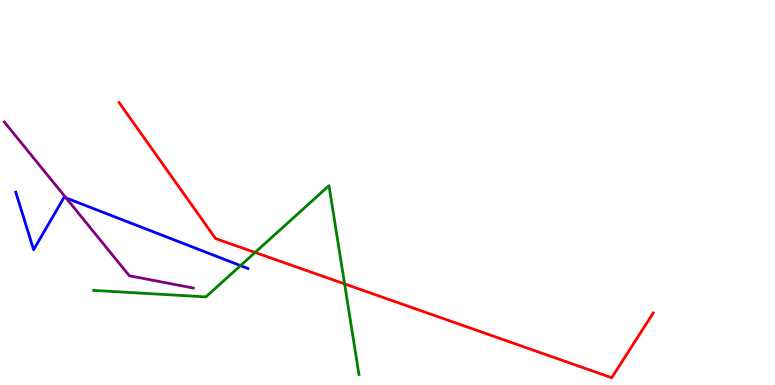[{'lines': ['blue', 'red'], 'intersections': []}, {'lines': ['green', 'red'], 'intersections': [{'x': 3.29, 'y': 3.44}, {'x': 4.45, 'y': 2.63}]}, {'lines': ['purple', 'red'], 'intersections': []}, {'lines': ['blue', 'green'], 'intersections': [{'x': 3.1, 'y': 3.1}]}, {'lines': ['blue', 'purple'], 'intersections': [{'x': 0.853, 'y': 4.86}]}, {'lines': ['green', 'purple'], 'intersections': []}]